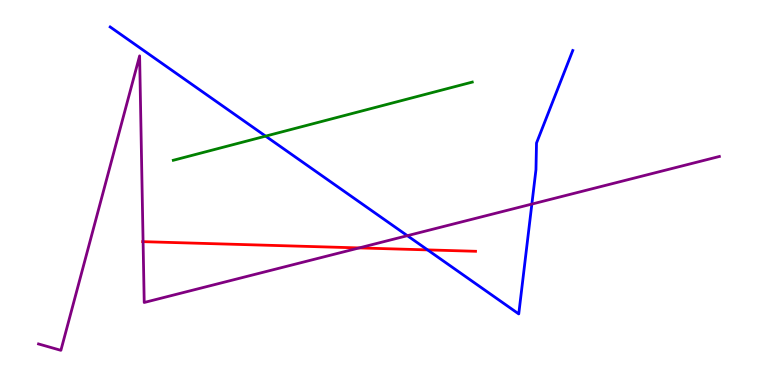[{'lines': ['blue', 'red'], 'intersections': [{'x': 5.52, 'y': 3.51}]}, {'lines': ['green', 'red'], 'intersections': []}, {'lines': ['purple', 'red'], 'intersections': [{'x': 1.85, 'y': 3.72}, {'x': 4.63, 'y': 3.56}]}, {'lines': ['blue', 'green'], 'intersections': [{'x': 3.43, 'y': 6.46}]}, {'lines': ['blue', 'purple'], 'intersections': [{'x': 5.26, 'y': 3.88}, {'x': 6.86, 'y': 4.7}]}, {'lines': ['green', 'purple'], 'intersections': []}]